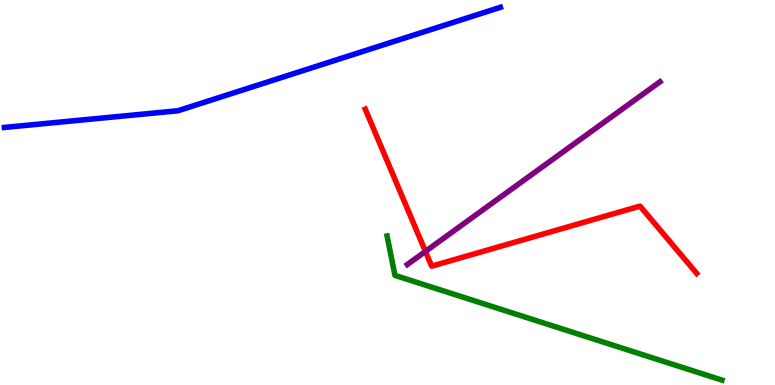[{'lines': ['blue', 'red'], 'intersections': []}, {'lines': ['green', 'red'], 'intersections': []}, {'lines': ['purple', 'red'], 'intersections': [{'x': 5.49, 'y': 3.47}]}, {'lines': ['blue', 'green'], 'intersections': []}, {'lines': ['blue', 'purple'], 'intersections': []}, {'lines': ['green', 'purple'], 'intersections': []}]